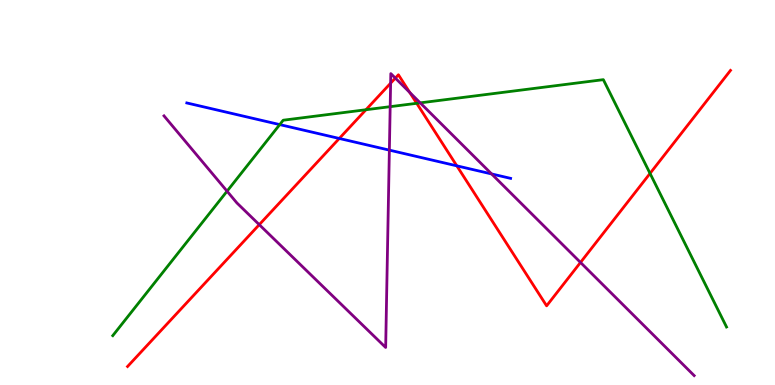[{'lines': ['blue', 'red'], 'intersections': [{'x': 4.38, 'y': 6.4}, {'x': 5.89, 'y': 5.69}]}, {'lines': ['green', 'red'], 'intersections': [{'x': 4.72, 'y': 7.15}, {'x': 5.38, 'y': 7.32}, {'x': 8.39, 'y': 5.5}]}, {'lines': ['purple', 'red'], 'intersections': [{'x': 3.35, 'y': 4.16}, {'x': 5.04, 'y': 7.84}, {'x': 5.1, 'y': 7.97}, {'x': 5.29, 'y': 7.6}, {'x': 7.49, 'y': 3.18}]}, {'lines': ['blue', 'green'], 'intersections': [{'x': 3.61, 'y': 6.76}]}, {'lines': ['blue', 'purple'], 'intersections': [{'x': 5.02, 'y': 6.1}, {'x': 6.34, 'y': 5.48}]}, {'lines': ['green', 'purple'], 'intersections': [{'x': 2.93, 'y': 5.03}, {'x': 5.03, 'y': 7.23}, {'x': 5.42, 'y': 7.33}]}]